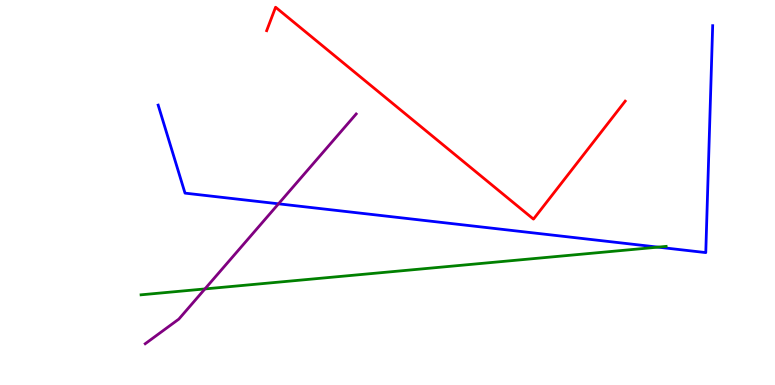[{'lines': ['blue', 'red'], 'intersections': []}, {'lines': ['green', 'red'], 'intersections': []}, {'lines': ['purple', 'red'], 'intersections': []}, {'lines': ['blue', 'green'], 'intersections': [{'x': 8.49, 'y': 3.58}]}, {'lines': ['blue', 'purple'], 'intersections': [{'x': 3.59, 'y': 4.71}]}, {'lines': ['green', 'purple'], 'intersections': [{'x': 2.64, 'y': 2.5}]}]